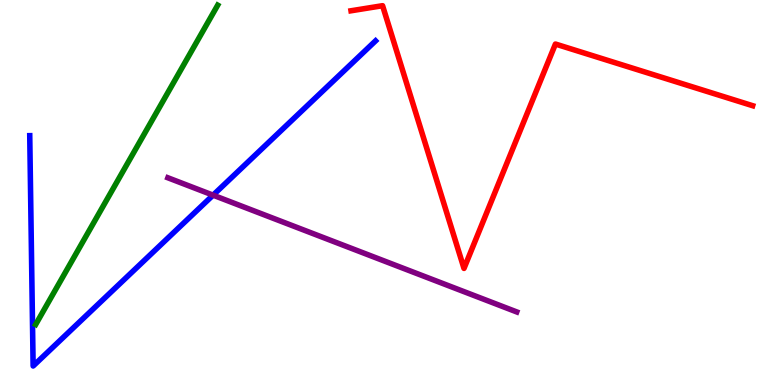[{'lines': ['blue', 'red'], 'intersections': []}, {'lines': ['green', 'red'], 'intersections': []}, {'lines': ['purple', 'red'], 'intersections': []}, {'lines': ['blue', 'green'], 'intersections': []}, {'lines': ['blue', 'purple'], 'intersections': [{'x': 2.75, 'y': 4.93}]}, {'lines': ['green', 'purple'], 'intersections': []}]